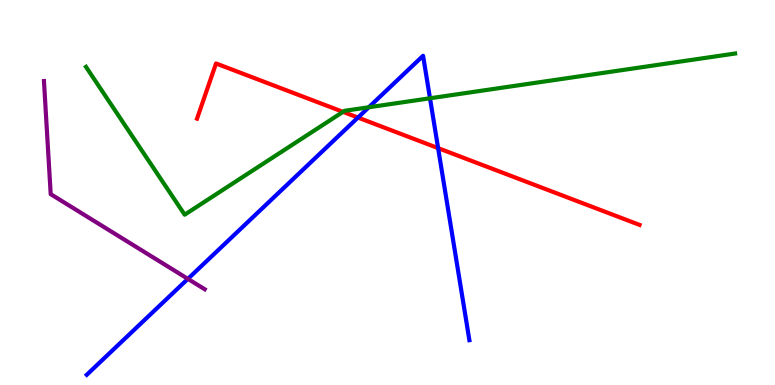[{'lines': ['blue', 'red'], 'intersections': [{'x': 4.62, 'y': 6.95}, {'x': 5.65, 'y': 6.15}]}, {'lines': ['green', 'red'], 'intersections': [{'x': 4.43, 'y': 7.09}]}, {'lines': ['purple', 'red'], 'intersections': []}, {'lines': ['blue', 'green'], 'intersections': [{'x': 4.76, 'y': 7.21}, {'x': 5.55, 'y': 7.45}]}, {'lines': ['blue', 'purple'], 'intersections': [{'x': 2.42, 'y': 2.76}]}, {'lines': ['green', 'purple'], 'intersections': []}]